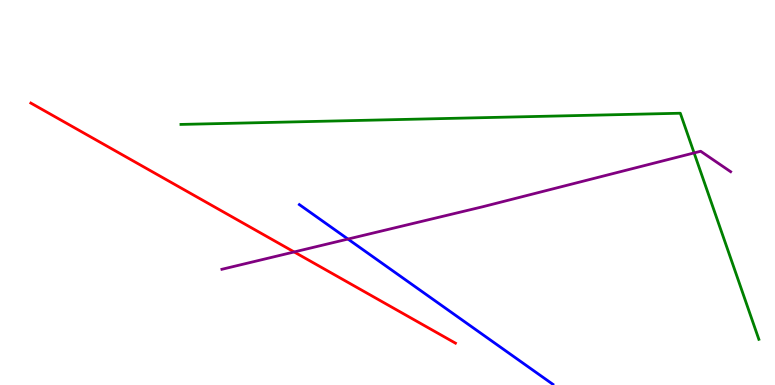[{'lines': ['blue', 'red'], 'intersections': []}, {'lines': ['green', 'red'], 'intersections': []}, {'lines': ['purple', 'red'], 'intersections': [{'x': 3.8, 'y': 3.46}]}, {'lines': ['blue', 'green'], 'intersections': []}, {'lines': ['blue', 'purple'], 'intersections': [{'x': 4.49, 'y': 3.79}]}, {'lines': ['green', 'purple'], 'intersections': [{'x': 8.96, 'y': 6.03}]}]